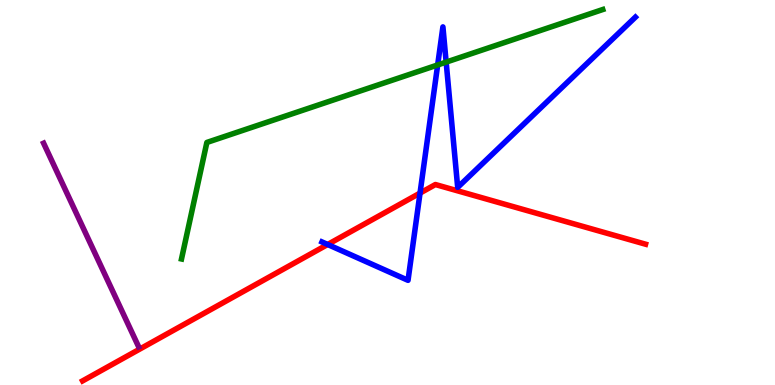[{'lines': ['blue', 'red'], 'intersections': [{'x': 4.23, 'y': 3.65}, {'x': 5.42, 'y': 4.98}]}, {'lines': ['green', 'red'], 'intersections': []}, {'lines': ['purple', 'red'], 'intersections': []}, {'lines': ['blue', 'green'], 'intersections': [{'x': 5.65, 'y': 8.31}, {'x': 5.76, 'y': 8.39}]}, {'lines': ['blue', 'purple'], 'intersections': []}, {'lines': ['green', 'purple'], 'intersections': []}]